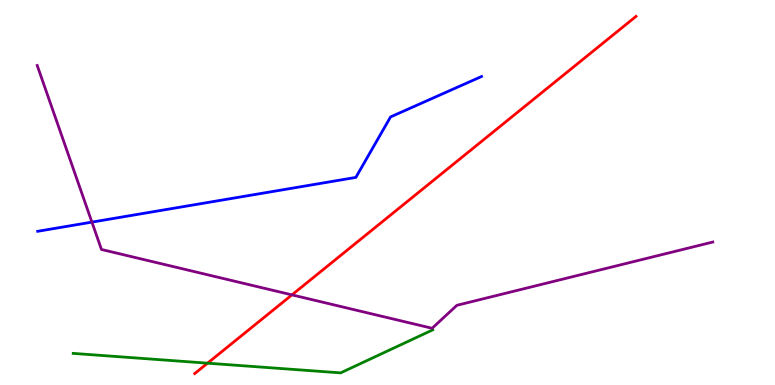[{'lines': ['blue', 'red'], 'intersections': []}, {'lines': ['green', 'red'], 'intersections': [{'x': 2.68, 'y': 0.567}]}, {'lines': ['purple', 'red'], 'intersections': [{'x': 3.77, 'y': 2.34}]}, {'lines': ['blue', 'green'], 'intersections': []}, {'lines': ['blue', 'purple'], 'intersections': [{'x': 1.19, 'y': 4.23}]}, {'lines': ['green', 'purple'], 'intersections': []}]